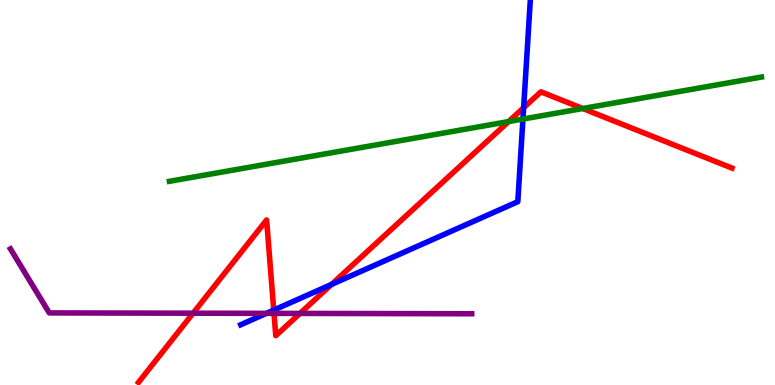[{'lines': ['blue', 'red'], 'intersections': [{'x': 3.53, 'y': 1.95}, {'x': 4.28, 'y': 2.61}, {'x': 6.76, 'y': 7.2}]}, {'lines': ['green', 'red'], 'intersections': [{'x': 6.56, 'y': 6.84}, {'x': 7.52, 'y': 7.18}]}, {'lines': ['purple', 'red'], 'intersections': [{'x': 2.49, 'y': 1.86}, {'x': 3.54, 'y': 1.86}, {'x': 3.87, 'y': 1.86}]}, {'lines': ['blue', 'green'], 'intersections': [{'x': 6.75, 'y': 6.91}]}, {'lines': ['blue', 'purple'], 'intersections': [{'x': 3.44, 'y': 1.86}]}, {'lines': ['green', 'purple'], 'intersections': []}]